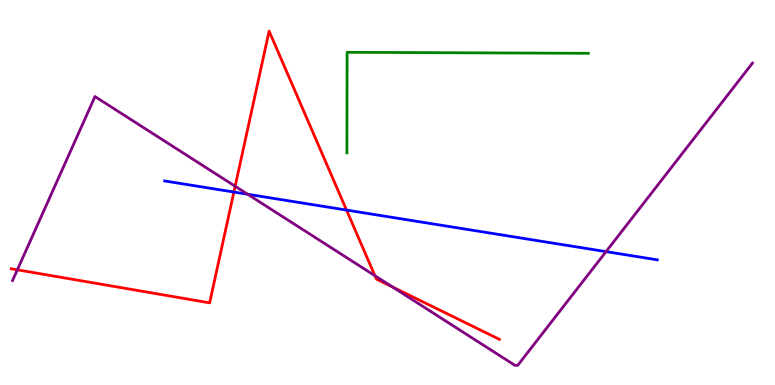[{'lines': ['blue', 'red'], 'intersections': [{'x': 3.02, 'y': 5.01}, {'x': 4.47, 'y': 4.54}]}, {'lines': ['green', 'red'], 'intersections': []}, {'lines': ['purple', 'red'], 'intersections': [{'x': 0.224, 'y': 2.99}, {'x': 3.03, 'y': 5.16}, {'x': 4.84, 'y': 2.84}, {'x': 5.06, 'y': 2.55}]}, {'lines': ['blue', 'green'], 'intersections': []}, {'lines': ['blue', 'purple'], 'intersections': [{'x': 3.2, 'y': 4.95}, {'x': 7.82, 'y': 3.46}]}, {'lines': ['green', 'purple'], 'intersections': []}]